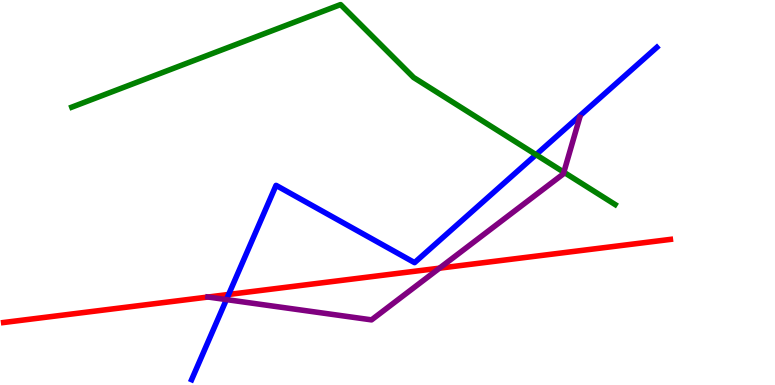[{'lines': ['blue', 'red'], 'intersections': [{'x': 2.95, 'y': 2.35}]}, {'lines': ['green', 'red'], 'intersections': []}, {'lines': ['purple', 'red'], 'intersections': [{'x': 2.68, 'y': 2.28}, {'x': 5.67, 'y': 3.03}]}, {'lines': ['blue', 'green'], 'intersections': [{'x': 6.92, 'y': 5.98}]}, {'lines': ['blue', 'purple'], 'intersections': [{'x': 2.92, 'y': 2.22}]}, {'lines': ['green', 'purple'], 'intersections': [{'x': 7.28, 'y': 5.53}]}]